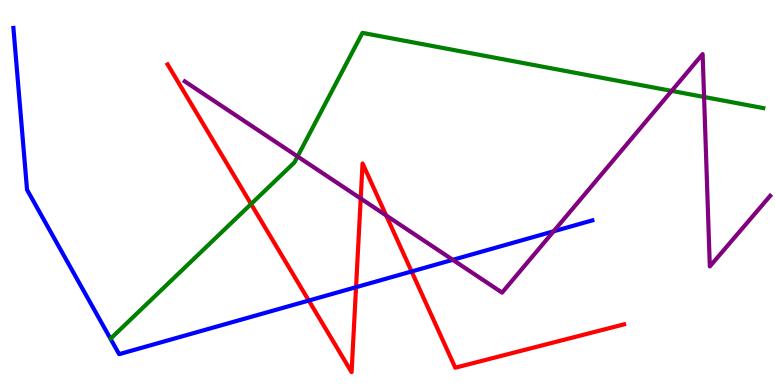[{'lines': ['blue', 'red'], 'intersections': [{'x': 3.98, 'y': 2.19}, {'x': 4.59, 'y': 2.54}, {'x': 5.31, 'y': 2.95}]}, {'lines': ['green', 'red'], 'intersections': [{'x': 3.24, 'y': 4.7}]}, {'lines': ['purple', 'red'], 'intersections': [{'x': 4.65, 'y': 4.84}, {'x': 4.98, 'y': 4.4}]}, {'lines': ['blue', 'green'], 'intersections': []}, {'lines': ['blue', 'purple'], 'intersections': [{'x': 5.84, 'y': 3.25}, {'x': 7.14, 'y': 3.99}]}, {'lines': ['green', 'purple'], 'intersections': [{'x': 3.84, 'y': 5.94}, {'x': 8.67, 'y': 7.64}, {'x': 9.08, 'y': 7.48}]}]